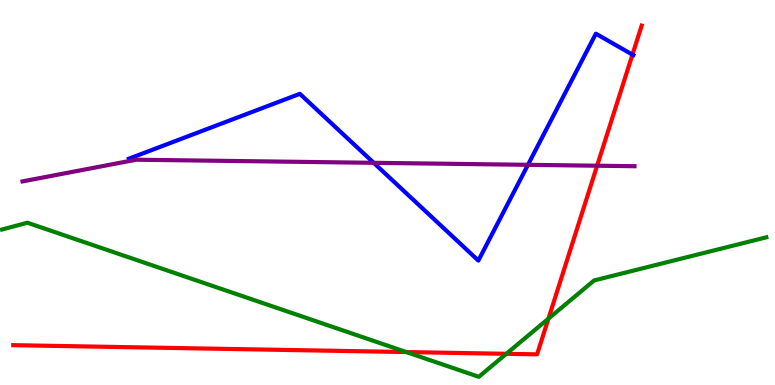[{'lines': ['blue', 'red'], 'intersections': [{'x': 8.16, 'y': 8.58}]}, {'lines': ['green', 'red'], 'intersections': [{'x': 5.24, 'y': 0.856}, {'x': 6.53, 'y': 0.81}, {'x': 7.08, 'y': 1.72}]}, {'lines': ['purple', 'red'], 'intersections': [{'x': 7.7, 'y': 5.7}]}, {'lines': ['blue', 'green'], 'intersections': []}, {'lines': ['blue', 'purple'], 'intersections': [{'x': 4.82, 'y': 5.77}, {'x': 6.81, 'y': 5.72}]}, {'lines': ['green', 'purple'], 'intersections': []}]